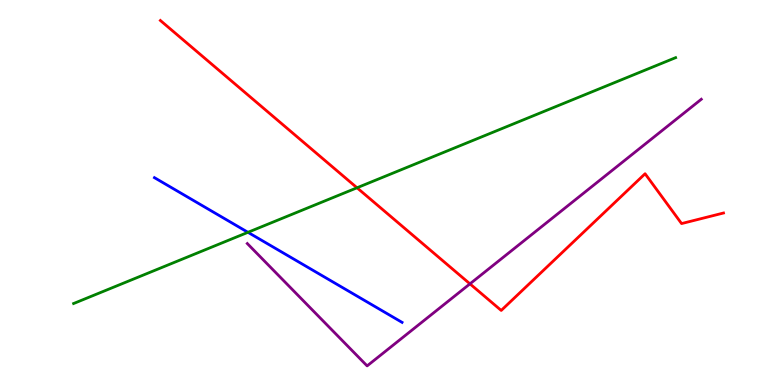[{'lines': ['blue', 'red'], 'intersections': []}, {'lines': ['green', 'red'], 'intersections': [{'x': 4.61, 'y': 5.12}]}, {'lines': ['purple', 'red'], 'intersections': [{'x': 6.06, 'y': 2.63}]}, {'lines': ['blue', 'green'], 'intersections': [{'x': 3.2, 'y': 3.97}]}, {'lines': ['blue', 'purple'], 'intersections': []}, {'lines': ['green', 'purple'], 'intersections': []}]